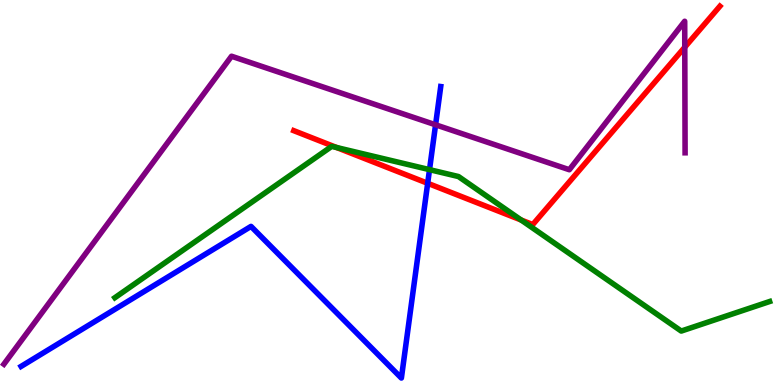[{'lines': ['blue', 'red'], 'intersections': [{'x': 5.52, 'y': 5.24}]}, {'lines': ['green', 'red'], 'intersections': [{'x': 4.34, 'y': 6.17}, {'x': 6.72, 'y': 4.29}]}, {'lines': ['purple', 'red'], 'intersections': [{'x': 8.84, 'y': 8.77}]}, {'lines': ['blue', 'green'], 'intersections': [{'x': 5.54, 'y': 5.59}]}, {'lines': ['blue', 'purple'], 'intersections': [{'x': 5.62, 'y': 6.76}]}, {'lines': ['green', 'purple'], 'intersections': []}]